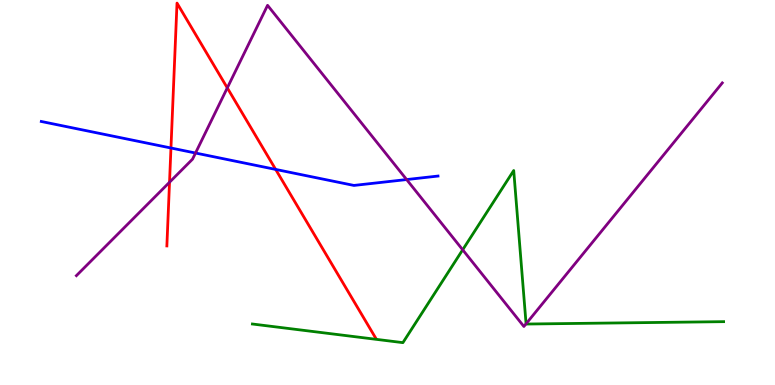[{'lines': ['blue', 'red'], 'intersections': [{'x': 2.21, 'y': 6.16}, {'x': 3.56, 'y': 5.6}]}, {'lines': ['green', 'red'], 'intersections': []}, {'lines': ['purple', 'red'], 'intersections': [{'x': 2.19, 'y': 5.27}, {'x': 2.93, 'y': 7.72}]}, {'lines': ['blue', 'green'], 'intersections': []}, {'lines': ['blue', 'purple'], 'intersections': [{'x': 2.52, 'y': 6.03}, {'x': 5.25, 'y': 5.34}]}, {'lines': ['green', 'purple'], 'intersections': [{'x': 5.97, 'y': 3.51}, {'x': 6.79, 'y': 1.59}]}]